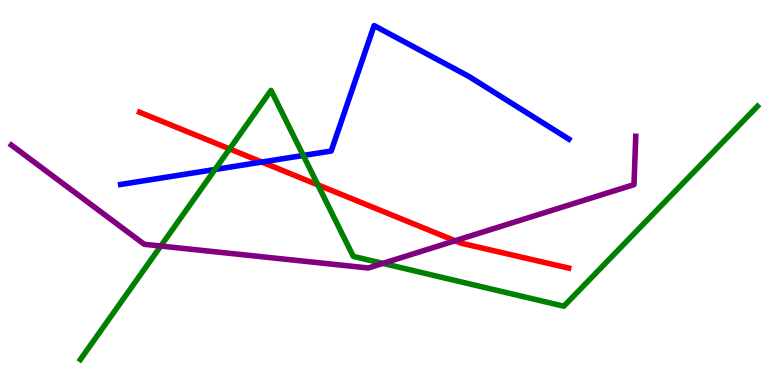[{'lines': ['blue', 'red'], 'intersections': [{'x': 3.38, 'y': 5.79}]}, {'lines': ['green', 'red'], 'intersections': [{'x': 2.96, 'y': 6.13}, {'x': 4.1, 'y': 5.2}]}, {'lines': ['purple', 'red'], 'intersections': [{'x': 5.87, 'y': 3.75}]}, {'lines': ['blue', 'green'], 'intersections': [{'x': 2.77, 'y': 5.6}, {'x': 3.91, 'y': 5.96}]}, {'lines': ['blue', 'purple'], 'intersections': []}, {'lines': ['green', 'purple'], 'intersections': [{'x': 2.07, 'y': 3.61}, {'x': 4.94, 'y': 3.16}]}]